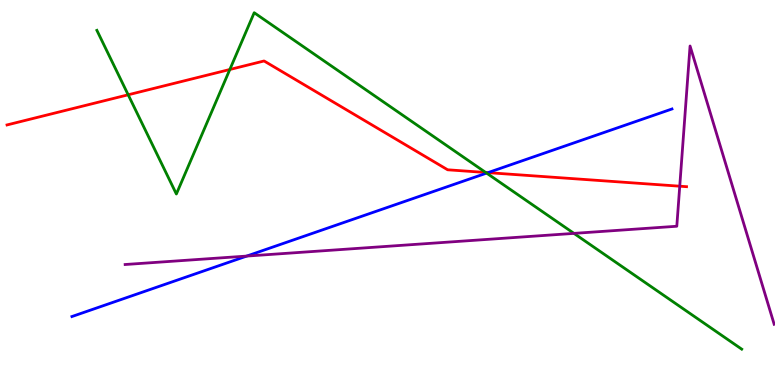[{'lines': ['blue', 'red'], 'intersections': [{'x': 6.3, 'y': 5.52}]}, {'lines': ['green', 'red'], 'intersections': [{'x': 1.65, 'y': 7.54}, {'x': 2.97, 'y': 8.19}, {'x': 6.27, 'y': 5.52}]}, {'lines': ['purple', 'red'], 'intersections': [{'x': 8.77, 'y': 5.16}]}, {'lines': ['blue', 'green'], 'intersections': [{'x': 6.28, 'y': 5.5}]}, {'lines': ['blue', 'purple'], 'intersections': [{'x': 3.18, 'y': 3.35}]}, {'lines': ['green', 'purple'], 'intersections': [{'x': 7.41, 'y': 3.94}]}]